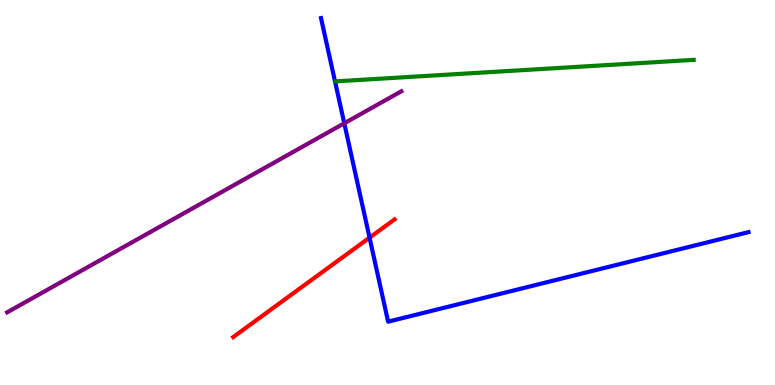[{'lines': ['blue', 'red'], 'intersections': [{'x': 4.77, 'y': 3.83}]}, {'lines': ['green', 'red'], 'intersections': []}, {'lines': ['purple', 'red'], 'intersections': []}, {'lines': ['blue', 'green'], 'intersections': []}, {'lines': ['blue', 'purple'], 'intersections': [{'x': 4.44, 'y': 6.8}]}, {'lines': ['green', 'purple'], 'intersections': []}]